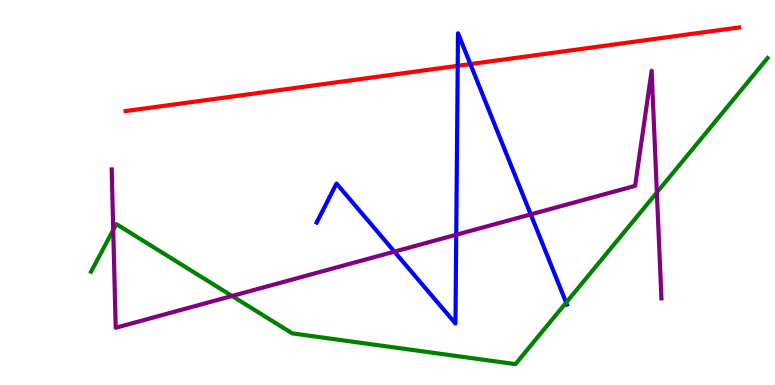[{'lines': ['blue', 'red'], 'intersections': [{'x': 5.91, 'y': 8.29}, {'x': 6.07, 'y': 8.34}]}, {'lines': ['green', 'red'], 'intersections': []}, {'lines': ['purple', 'red'], 'intersections': []}, {'lines': ['blue', 'green'], 'intersections': [{'x': 7.31, 'y': 2.14}]}, {'lines': ['blue', 'purple'], 'intersections': [{'x': 5.09, 'y': 3.46}, {'x': 5.89, 'y': 3.9}, {'x': 6.85, 'y': 4.43}]}, {'lines': ['green', 'purple'], 'intersections': [{'x': 1.46, 'y': 4.03}, {'x': 2.99, 'y': 2.31}, {'x': 8.48, 'y': 5.0}]}]